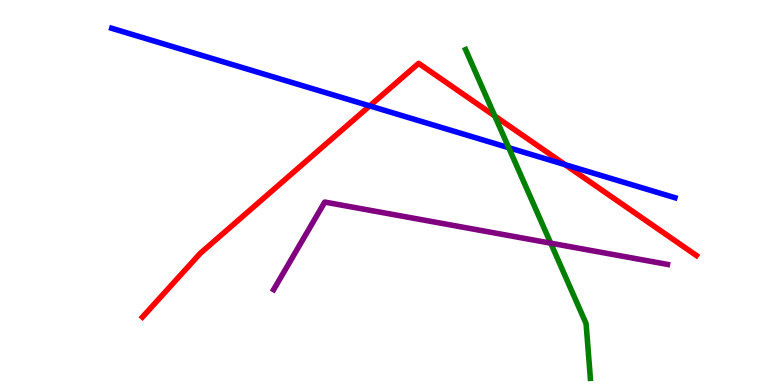[{'lines': ['blue', 'red'], 'intersections': [{'x': 4.77, 'y': 7.25}, {'x': 7.29, 'y': 5.72}]}, {'lines': ['green', 'red'], 'intersections': [{'x': 6.38, 'y': 6.99}]}, {'lines': ['purple', 'red'], 'intersections': []}, {'lines': ['blue', 'green'], 'intersections': [{'x': 6.56, 'y': 6.16}]}, {'lines': ['blue', 'purple'], 'intersections': []}, {'lines': ['green', 'purple'], 'intersections': [{'x': 7.11, 'y': 3.68}]}]